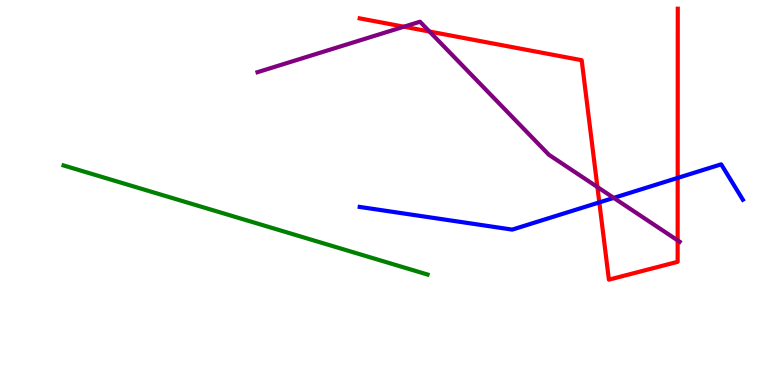[{'lines': ['blue', 'red'], 'intersections': [{'x': 7.73, 'y': 4.74}, {'x': 8.74, 'y': 5.38}]}, {'lines': ['green', 'red'], 'intersections': []}, {'lines': ['purple', 'red'], 'intersections': [{'x': 5.21, 'y': 9.31}, {'x': 5.54, 'y': 9.18}, {'x': 7.71, 'y': 5.14}, {'x': 8.74, 'y': 3.76}]}, {'lines': ['blue', 'green'], 'intersections': []}, {'lines': ['blue', 'purple'], 'intersections': [{'x': 7.92, 'y': 4.86}]}, {'lines': ['green', 'purple'], 'intersections': []}]